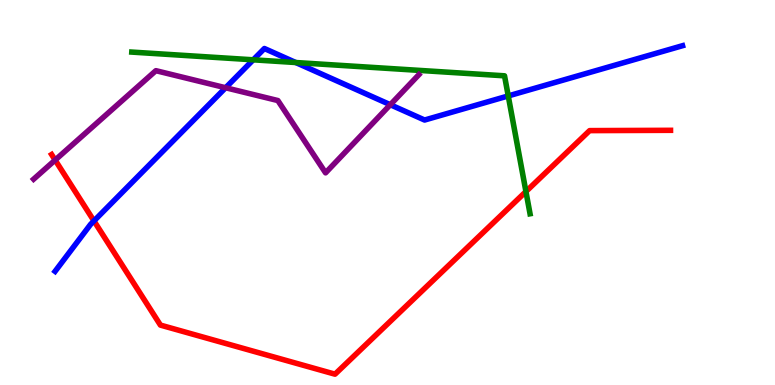[{'lines': ['blue', 'red'], 'intersections': [{'x': 1.21, 'y': 4.26}]}, {'lines': ['green', 'red'], 'intersections': [{'x': 6.79, 'y': 5.02}]}, {'lines': ['purple', 'red'], 'intersections': [{'x': 0.712, 'y': 5.84}]}, {'lines': ['blue', 'green'], 'intersections': [{'x': 3.27, 'y': 8.45}, {'x': 3.82, 'y': 8.38}, {'x': 6.56, 'y': 7.51}]}, {'lines': ['blue', 'purple'], 'intersections': [{'x': 2.91, 'y': 7.72}, {'x': 5.04, 'y': 7.28}]}, {'lines': ['green', 'purple'], 'intersections': []}]